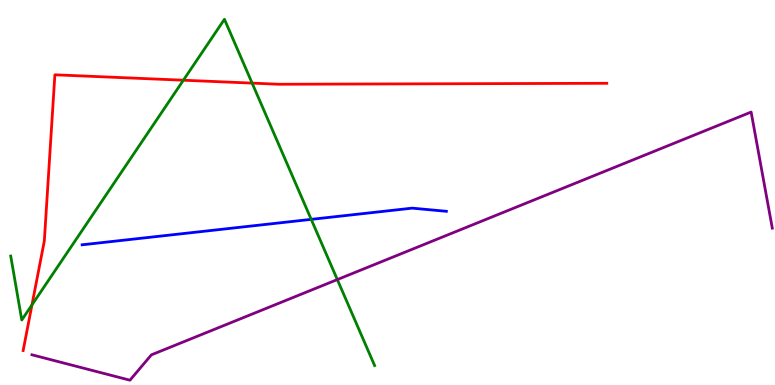[{'lines': ['blue', 'red'], 'intersections': []}, {'lines': ['green', 'red'], 'intersections': [{'x': 0.413, 'y': 2.08}, {'x': 2.37, 'y': 7.92}, {'x': 3.25, 'y': 7.84}]}, {'lines': ['purple', 'red'], 'intersections': []}, {'lines': ['blue', 'green'], 'intersections': [{'x': 4.02, 'y': 4.3}]}, {'lines': ['blue', 'purple'], 'intersections': []}, {'lines': ['green', 'purple'], 'intersections': [{'x': 4.35, 'y': 2.74}]}]